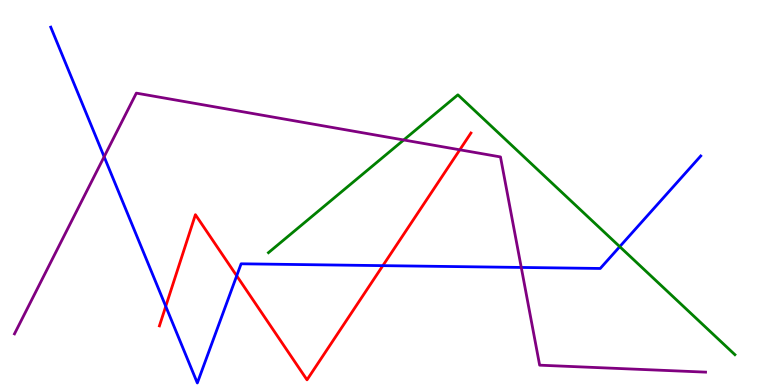[{'lines': ['blue', 'red'], 'intersections': [{'x': 2.14, 'y': 2.04}, {'x': 3.05, 'y': 2.84}, {'x': 4.94, 'y': 3.1}]}, {'lines': ['green', 'red'], 'intersections': []}, {'lines': ['purple', 'red'], 'intersections': [{'x': 5.93, 'y': 6.11}]}, {'lines': ['blue', 'green'], 'intersections': [{'x': 8.0, 'y': 3.59}]}, {'lines': ['blue', 'purple'], 'intersections': [{'x': 1.34, 'y': 5.93}, {'x': 6.73, 'y': 3.05}]}, {'lines': ['green', 'purple'], 'intersections': [{'x': 5.21, 'y': 6.36}]}]